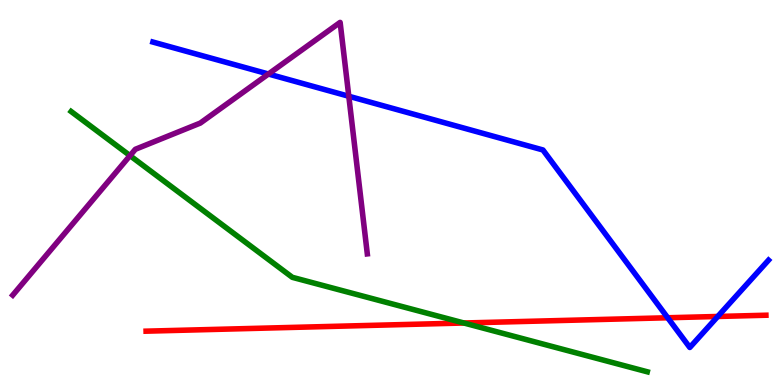[{'lines': ['blue', 'red'], 'intersections': [{'x': 8.62, 'y': 1.75}, {'x': 9.26, 'y': 1.78}]}, {'lines': ['green', 'red'], 'intersections': [{'x': 5.99, 'y': 1.61}]}, {'lines': ['purple', 'red'], 'intersections': []}, {'lines': ['blue', 'green'], 'intersections': []}, {'lines': ['blue', 'purple'], 'intersections': [{'x': 3.46, 'y': 8.08}, {'x': 4.5, 'y': 7.5}]}, {'lines': ['green', 'purple'], 'intersections': [{'x': 1.68, 'y': 5.96}]}]